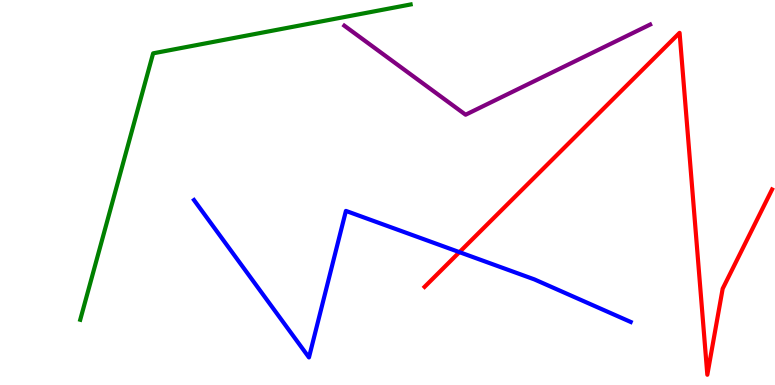[{'lines': ['blue', 'red'], 'intersections': [{'x': 5.93, 'y': 3.45}]}, {'lines': ['green', 'red'], 'intersections': []}, {'lines': ['purple', 'red'], 'intersections': []}, {'lines': ['blue', 'green'], 'intersections': []}, {'lines': ['blue', 'purple'], 'intersections': []}, {'lines': ['green', 'purple'], 'intersections': []}]